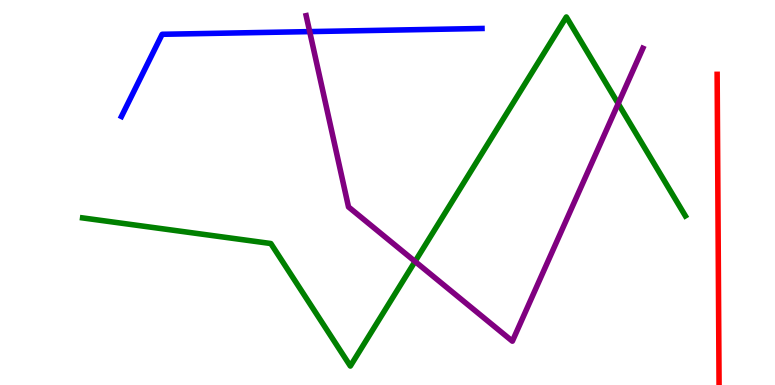[{'lines': ['blue', 'red'], 'intersections': []}, {'lines': ['green', 'red'], 'intersections': []}, {'lines': ['purple', 'red'], 'intersections': []}, {'lines': ['blue', 'green'], 'intersections': []}, {'lines': ['blue', 'purple'], 'intersections': [{'x': 4.0, 'y': 9.18}]}, {'lines': ['green', 'purple'], 'intersections': [{'x': 5.36, 'y': 3.21}, {'x': 7.98, 'y': 7.31}]}]